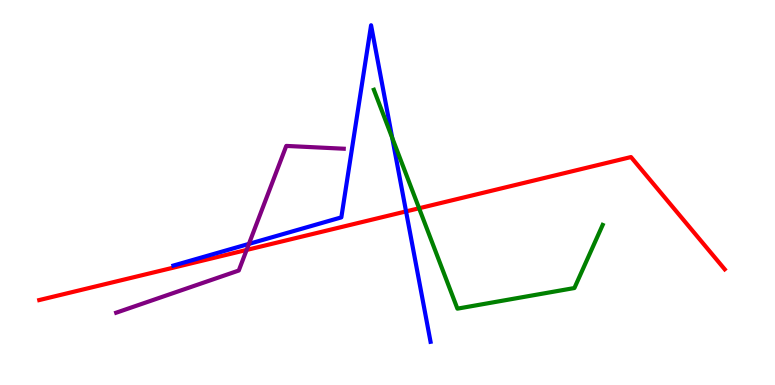[{'lines': ['blue', 'red'], 'intersections': [{'x': 5.24, 'y': 4.51}]}, {'lines': ['green', 'red'], 'intersections': [{'x': 5.41, 'y': 4.59}]}, {'lines': ['purple', 'red'], 'intersections': [{'x': 3.18, 'y': 3.51}]}, {'lines': ['blue', 'green'], 'intersections': [{'x': 5.06, 'y': 6.42}]}, {'lines': ['blue', 'purple'], 'intersections': [{'x': 3.21, 'y': 3.67}]}, {'lines': ['green', 'purple'], 'intersections': []}]